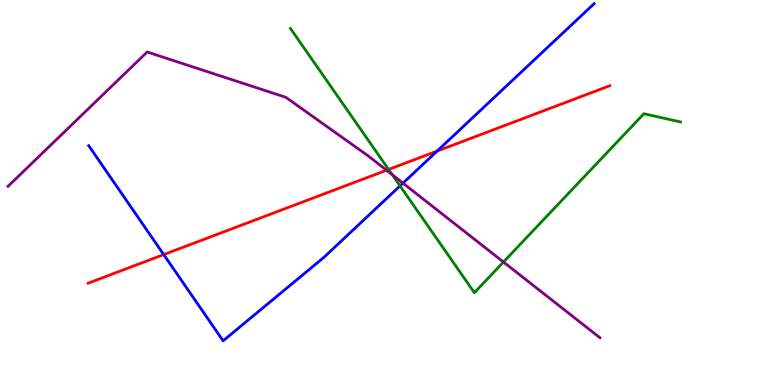[{'lines': ['blue', 'red'], 'intersections': [{'x': 2.11, 'y': 3.39}, {'x': 5.64, 'y': 6.08}]}, {'lines': ['green', 'red'], 'intersections': [{'x': 5.01, 'y': 5.6}]}, {'lines': ['purple', 'red'], 'intersections': [{'x': 4.99, 'y': 5.58}]}, {'lines': ['blue', 'green'], 'intersections': [{'x': 5.16, 'y': 5.17}]}, {'lines': ['blue', 'purple'], 'intersections': [{'x': 5.2, 'y': 5.24}]}, {'lines': ['green', 'purple'], 'intersections': [{'x': 5.06, 'y': 5.46}, {'x': 6.5, 'y': 3.19}]}]